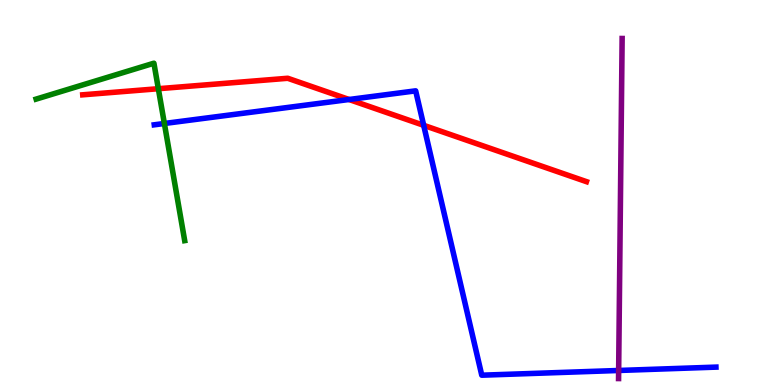[{'lines': ['blue', 'red'], 'intersections': [{'x': 4.5, 'y': 7.42}, {'x': 5.47, 'y': 6.74}]}, {'lines': ['green', 'red'], 'intersections': [{'x': 2.04, 'y': 7.7}]}, {'lines': ['purple', 'red'], 'intersections': []}, {'lines': ['blue', 'green'], 'intersections': [{'x': 2.12, 'y': 6.79}]}, {'lines': ['blue', 'purple'], 'intersections': [{'x': 7.98, 'y': 0.377}]}, {'lines': ['green', 'purple'], 'intersections': []}]